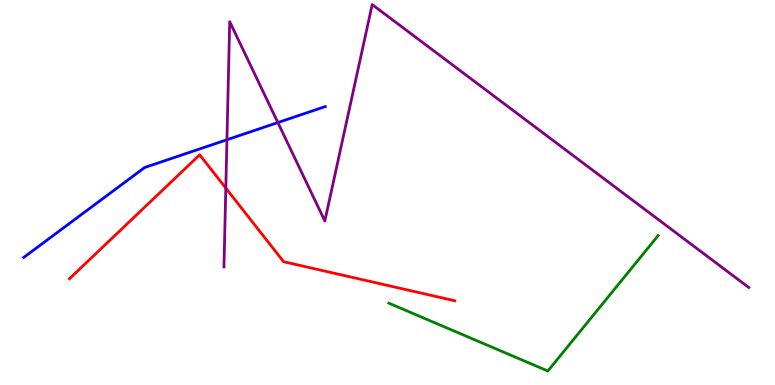[{'lines': ['blue', 'red'], 'intersections': []}, {'lines': ['green', 'red'], 'intersections': []}, {'lines': ['purple', 'red'], 'intersections': [{'x': 2.91, 'y': 5.11}]}, {'lines': ['blue', 'green'], 'intersections': []}, {'lines': ['blue', 'purple'], 'intersections': [{'x': 2.93, 'y': 6.37}, {'x': 3.59, 'y': 6.82}]}, {'lines': ['green', 'purple'], 'intersections': []}]